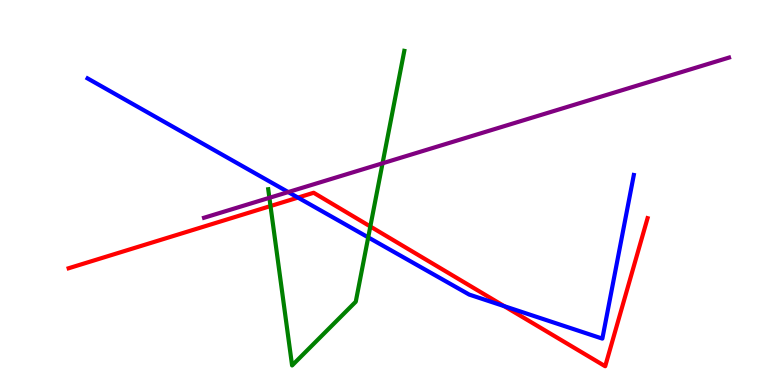[{'lines': ['blue', 'red'], 'intersections': [{'x': 3.85, 'y': 4.87}, {'x': 6.51, 'y': 2.05}]}, {'lines': ['green', 'red'], 'intersections': [{'x': 3.49, 'y': 4.65}, {'x': 4.78, 'y': 4.12}]}, {'lines': ['purple', 'red'], 'intersections': []}, {'lines': ['blue', 'green'], 'intersections': [{'x': 4.75, 'y': 3.83}]}, {'lines': ['blue', 'purple'], 'intersections': [{'x': 3.72, 'y': 5.01}]}, {'lines': ['green', 'purple'], 'intersections': [{'x': 3.48, 'y': 4.86}, {'x': 4.94, 'y': 5.76}]}]